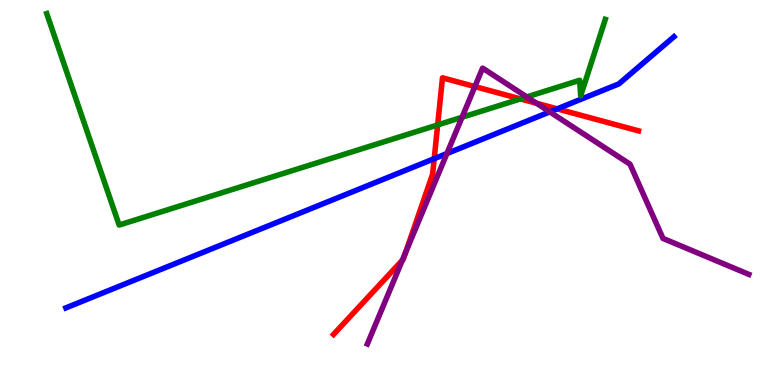[{'lines': ['blue', 'red'], 'intersections': [{'x': 5.6, 'y': 5.88}, {'x': 7.19, 'y': 7.17}]}, {'lines': ['green', 'red'], 'intersections': [{'x': 5.65, 'y': 6.76}, {'x': 6.72, 'y': 7.43}]}, {'lines': ['purple', 'red'], 'intersections': [{'x': 5.19, 'y': 3.24}, {'x': 5.23, 'y': 3.45}, {'x': 6.13, 'y': 7.75}, {'x': 6.92, 'y': 7.32}]}, {'lines': ['blue', 'green'], 'intersections': []}, {'lines': ['blue', 'purple'], 'intersections': [{'x': 5.77, 'y': 6.01}, {'x': 7.09, 'y': 7.09}]}, {'lines': ['green', 'purple'], 'intersections': [{'x': 5.96, 'y': 6.95}, {'x': 6.8, 'y': 7.48}]}]